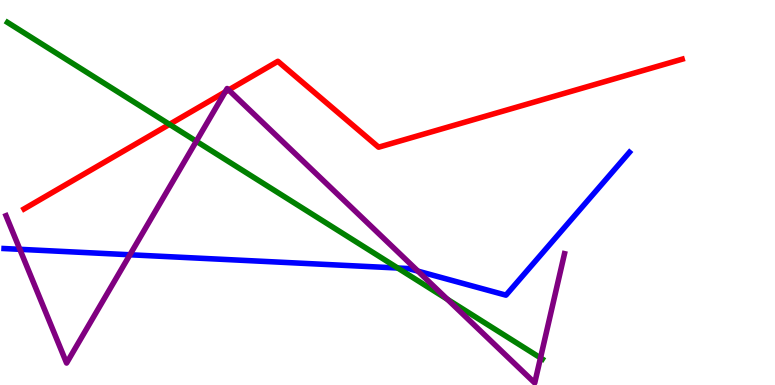[{'lines': ['blue', 'red'], 'intersections': []}, {'lines': ['green', 'red'], 'intersections': [{'x': 2.19, 'y': 6.77}]}, {'lines': ['purple', 'red'], 'intersections': [{'x': 2.9, 'y': 7.61}, {'x': 2.95, 'y': 7.66}]}, {'lines': ['blue', 'green'], 'intersections': [{'x': 5.13, 'y': 3.04}]}, {'lines': ['blue', 'purple'], 'intersections': [{'x': 0.256, 'y': 3.52}, {'x': 1.68, 'y': 3.38}, {'x': 5.39, 'y': 2.96}]}, {'lines': ['green', 'purple'], 'intersections': [{'x': 2.53, 'y': 6.33}, {'x': 5.77, 'y': 2.23}, {'x': 6.97, 'y': 0.704}]}]